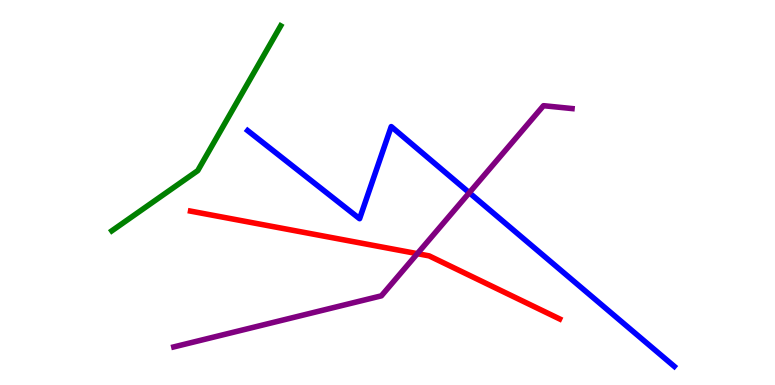[{'lines': ['blue', 'red'], 'intersections': []}, {'lines': ['green', 'red'], 'intersections': []}, {'lines': ['purple', 'red'], 'intersections': [{'x': 5.39, 'y': 3.41}]}, {'lines': ['blue', 'green'], 'intersections': []}, {'lines': ['blue', 'purple'], 'intersections': [{'x': 6.06, 'y': 4.99}]}, {'lines': ['green', 'purple'], 'intersections': []}]